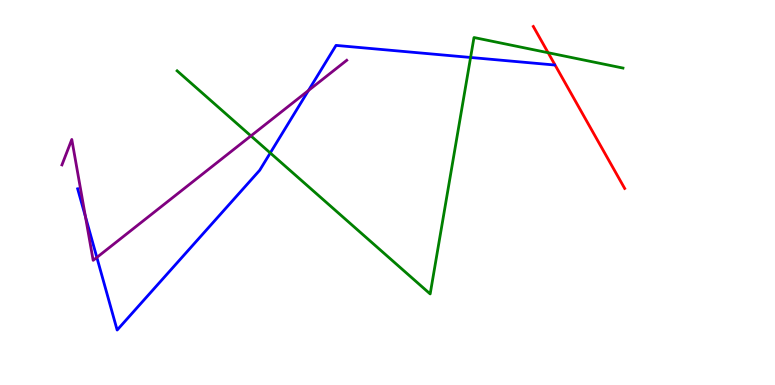[{'lines': ['blue', 'red'], 'intersections': []}, {'lines': ['green', 'red'], 'intersections': [{'x': 7.07, 'y': 8.63}]}, {'lines': ['purple', 'red'], 'intersections': []}, {'lines': ['blue', 'green'], 'intersections': [{'x': 3.49, 'y': 6.03}, {'x': 6.07, 'y': 8.51}]}, {'lines': ['blue', 'purple'], 'intersections': [{'x': 1.1, 'y': 4.37}, {'x': 1.25, 'y': 3.31}, {'x': 3.98, 'y': 7.65}]}, {'lines': ['green', 'purple'], 'intersections': [{'x': 3.24, 'y': 6.47}]}]